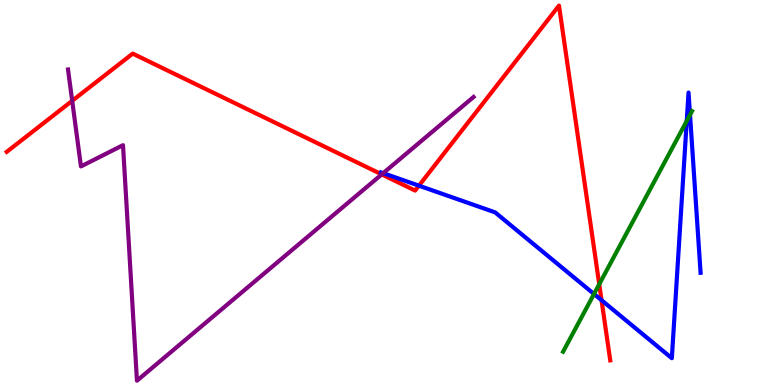[{'lines': ['blue', 'red'], 'intersections': [{'x': 5.41, 'y': 5.18}, {'x': 7.76, 'y': 2.2}]}, {'lines': ['green', 'red'], 'intersections': [{'x': 7.73, 'y': 2.62}]}, {'lines': ['purple', 'red'], 'intersections': [{'x': 0.932, 'y': 7.38}, {'x': 4.93, 'y': 5.47}]}, {'lines': ['blue', 'green'], 'intersections': [{'x': 7.66, 'y': 2.36}, {'x': 8.86, 'y': 6.86}, {'x': 8.9, 'y': 7.02}]}, {'lines': ['blue', 'purple'], 'intersections': [{'x': 4.94, 'y': 5.5}]}, {'lines': ['green', 'purple'], 'intersections': []}]